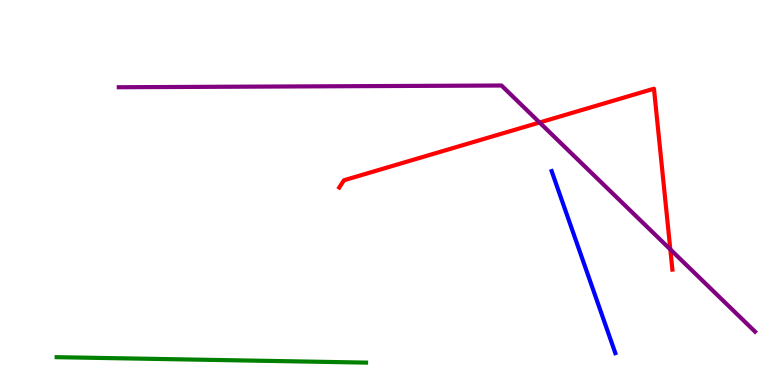[{'lines': ['blue', 'red'], 'intersections': []}, {'lines': ['green', 'red'], 'intersections': []}, {'lines': ['purple', 'red'], 'intersections': [{'x': 6.96, 'y': 6.82}, {'x': 8.65, 'y': 3.52}]}, {'lines': ['blue', 'green'], 'intersections': []}, {'lines': ['blue', 'purple'], 'intersections': []}, {'lines': ['green', 'purple'], 'intersections': []}]